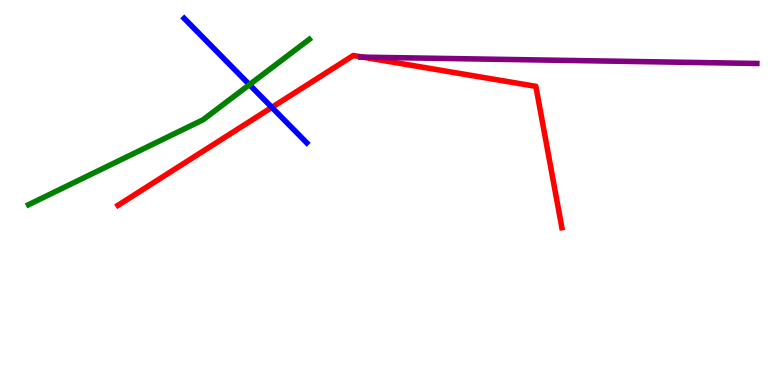[{'lines': ['blue', 'red'], 'intersections': [{'x': 3.51, 'y': 7.21}]}, {'lines': ['green', 'red'], 'intersections': []}, {'lines': ['purple', 'red'], 'intersections': [{'x': 4.68, 'y': 8.52}]}, {'lines': ['blue', 'green'], 'intersections': [{'x': 3.22, 'y': 7.8}]}, {'lines': ['blue', 'purple'], 'intersections': []}, {'lines': ['green', 'purple'], 'intersections': []}]